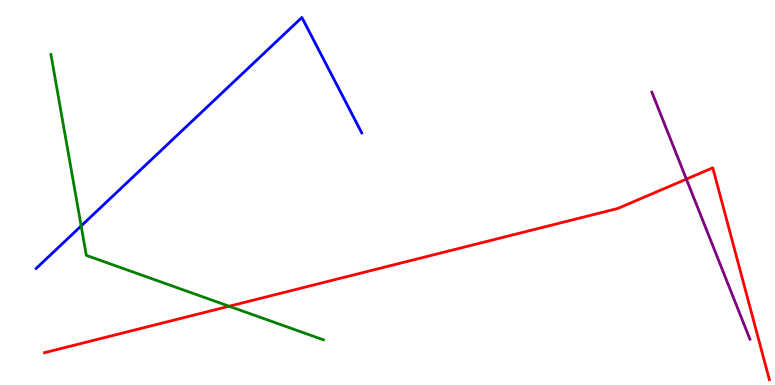[{'lines': ['blue', 'red'], 'intersections': []}, {'lines': ['green', 'red'], 'intersections': [{'x': 2.96, 'y': 2.05}]}, {'lines': ['purple', 'red'], 'intersections': [{'x': 8.86, 'y': 5.35}]}, {'lines': ['blue', 'green'], 'intersections': [{'x': 1.05, 'y': 4.13}]}, {'lines': ['blue', 'purple'], 'intersections': []}, {'lines': ['green', 'purple'], 'intersections': []}]